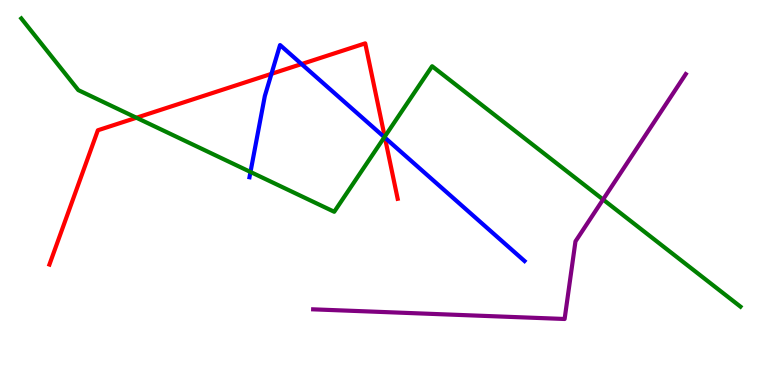[{'lines': ['blue', 'red'], 'intersections': [{'x': 3.5, 'y': 8.08}, {'x': 3.89, 'y': 8.34}, {'x': 4.97, 'y': 6.42}]}, {'lines': ['green', 'red'], 'intersections': [{'x': 1.76, 'y': 6.94}, {'x': 4.96, 'y': 6.45}]}, {'lines': ['purple', 'red'], 'intersections': []}, {'lines': ['blue', 'green'], 'intersections': [{'x': 3.23, 'y': 5.53}, {'x': 4.96, 'y': 6.44}]}, {'lines': ['blue', 'purple'], 'intersections': []}, {'lines': ['green', 'purple'], 'intersections': [{'x': 7.78, 'y': 4.82}]}]